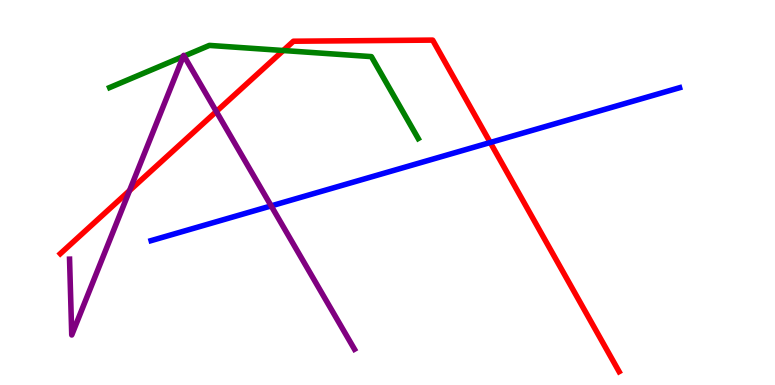[{'lines': ['blue', 'red'], 'intersections': [{'x': 6.33, 'y': 6.3}]}, {'lines': ['green', 'red'], 'intersections': [{'x': 3.65, 'y': 8.69}]}, {'lines': ['purple', 'red'], 'intersections': [{'x': 1.67, 'y': 5.05}, {'x': 2.79, 'y': 7.1}]}, {'lines': ['blue', 'green'], 'intersections': []}, {'lines': ['blue', 'purple'], 'intersections': [{'x': 3.5, 'y': 4.65}]}, {'lines': ['green', 'purple'], 'intersections': [{'x': 2.36, 'y': 8.53}, {'x': 2.38, 'y': 8.54}]}]